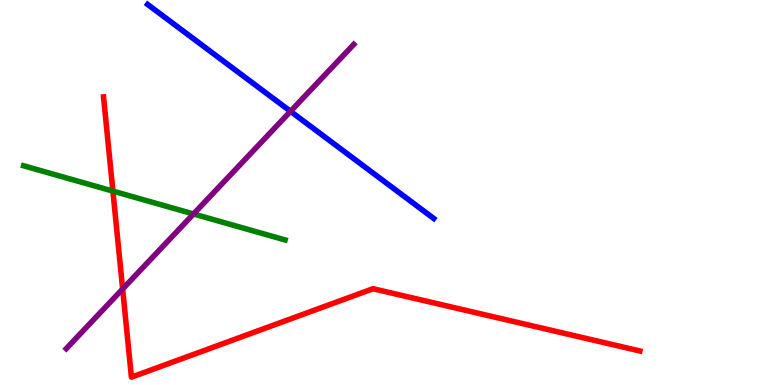[{'lines': ['blue', 'red'], 'intersections': []}, {'lines': ['green', 'red'], 'intersections': [{'x': 1.46, 'y': 5.04}]}, {'lines': ['purple', 'red'], 'intersections': [{'x': 1.58, 'y': 2.49}]}, {'lines': ['blue', 'green'], 'intersections': []}, {'lines': ['blue', 'purple'], 'intersections': [{'x': 3.75, 'y': 7.11}]}, {'lines': ['green', 'purple'], 'intersections': [{'x': 2.5, 'y': 4.44}]}]